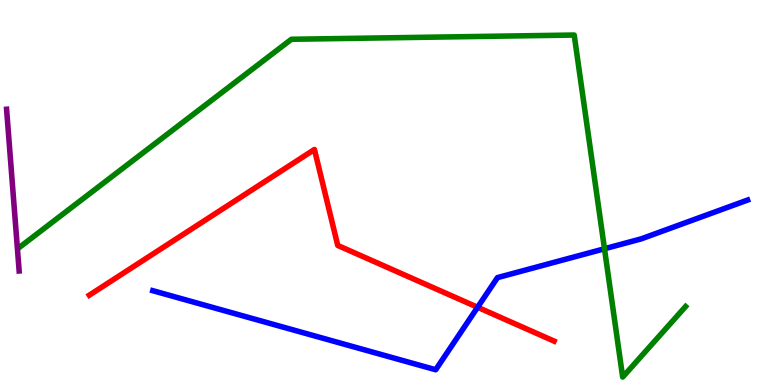[{'lines': ['blue', 'red'], 'intersections': [{'x': 6.16, 'y': 2.02}]}, {'lines': ['green', 'red'], 'intersections': []}, {'lines': ['purple', 'red'], 'intersections': []}, {'lines': ['blue', 'green'], 'intersections': [{'x': 7.8, 'y': 3.54}]}, {'lines': ['blue', 'purple'], 'intersections': []}, {'lines': ['green', 'purple'], 'intersections': []}]